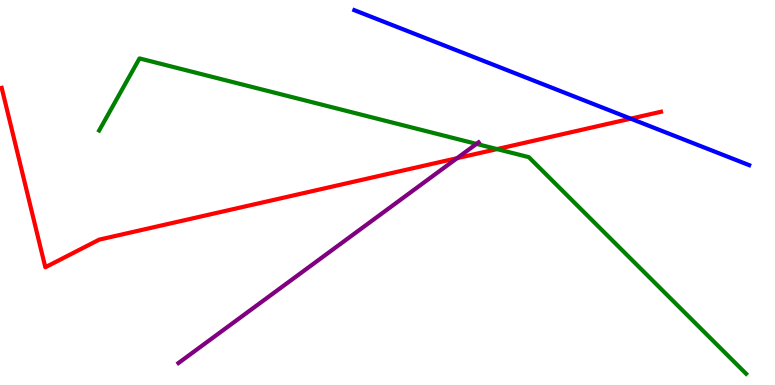[{'lines': ['blue', 'red'], 'intersections': [{'x': 8.14, 'y': 6.92}]}, {'lines': ['green', 'red'], 'intersections': [{'x': 6.41, 'y': 6.13}]}, {'lines': ['purple', 'red'], 'intersections': [{'x': 5.9, 'y': 5.89}]}, {'lines': ['blue', 'green'], 'intersections': []}, {'lines': ['blue', 'purple'], 'intersections': []}, {'lines': ['green', 'purple'], 'intersections': [{'x': 6.15, 'y': 6.26}]}]